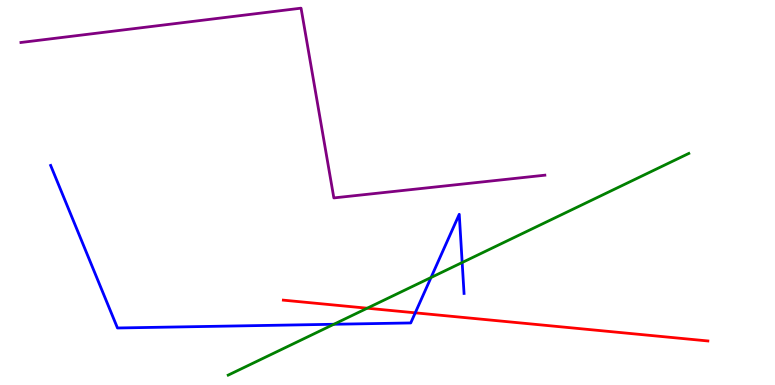[{'lines': ['blue', 'red'], 'intersections': [{'x': 5.36, 'y': 1.87}]}, {'lines': ['green', 'red'], 'intersections': [{'x': 4.74, 'y': 1.99}]}, {'lines': ['purple', 'red'], 'intersections': []}, {'lines': ['blue', 'green'], 'intersections': [{'x': 4.31, 'y': 1.58}, {'x': 5.56, 'y': 2.79}, {'x': 5.96, 'y': 3.18}]}, {'lines': ['blue', 'purple'], 'intersections': []}, {'lines': ['green', 'purple'], 'intersections': []}]